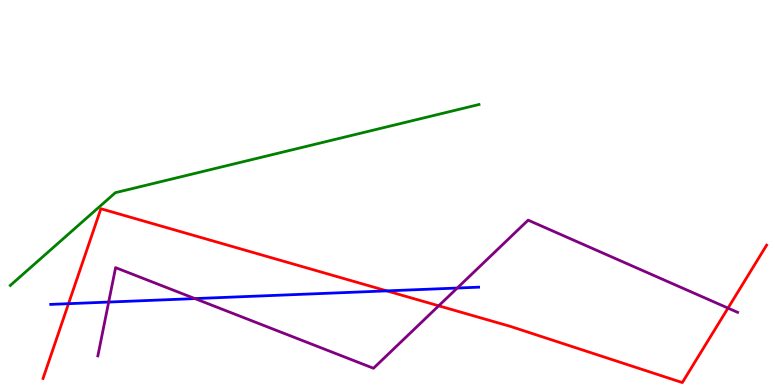[{'lines': ['blue', 'red'], 'intersections': [{'x': 0.884, 'y': 2.11}, {'x': 4.99, 'y': 2.44}]}, {'lines': ['green', 'red'], 'intersections': []}, {'lines': ['purple', 'red'], 'intersections': [{'x': 5.66, 'y': 2.06}, {'x': 9.39, 'y': 2.0}]}, {'lines': ['blue', 'green'], 'intersections': []}, {'lines': ['blue', 'purple'], 'intersections': [{'x': 1.4, 'y': 2.15}, {'x': 2.52, 'y': 2.24}, {'x': 5.9, 'y': 2.52}]}, {'lines': ['green', 'purple'], 'intersections': []}]